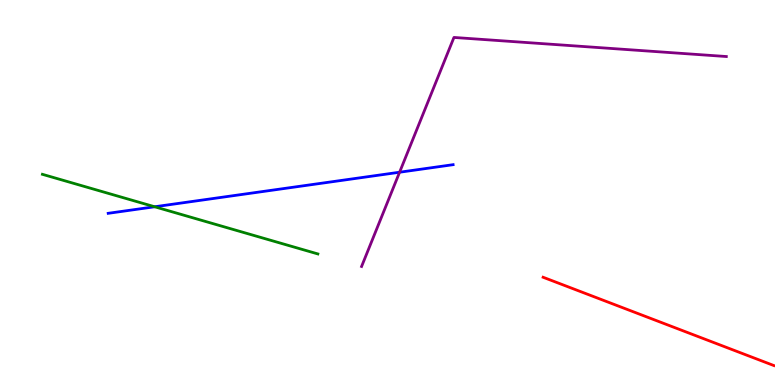[{'lines': ['blue', 'red'], 'intersections': []}, {'lines': ['green', 'red'], 'intersections': []}, {'lines': ['purple', 'red'], 'intersections': []}, {'lines': ['blue', 'green'], 'intersections': [{'x': 2.0, 'y': 4.63}]}, {'lines': ['blue', 'purple'], 'intersections': [{'x': 5.16, 'y': 5.53}]}, {'lines': ['green', 'purple'], 'intersections': []}]